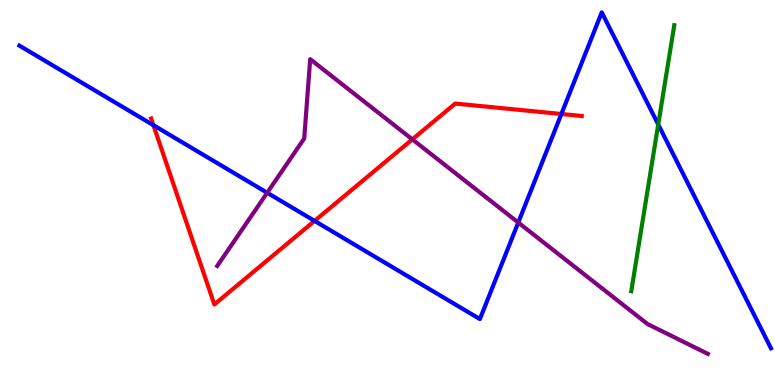[{'lines': ['blue', 'red'], 'intersections': [{'x': 1.98, 'y': 6.75}, {'x': 4.06, 'y': 4.26}, {'x': 7.24, 'y': 7.04}]}, {'lines': ['green', 'red'], 'intersections': []}, {'lines': ['purple', 'red'], 'intersections': [{'x': 5.32, 'y': 6.38}]}, {'lines': ['blue', 'green'], 'intersections': [{'x': 8.49, 'y': 6.77}]}, {'lines': ['blue', 'purple'], 'intersections': [{'x': 3.45, 'y': 4.99}, {'x': 6.69, 'y': 4.22}]}, {'lines': ['green', 'purple'], 'intersections': []}]